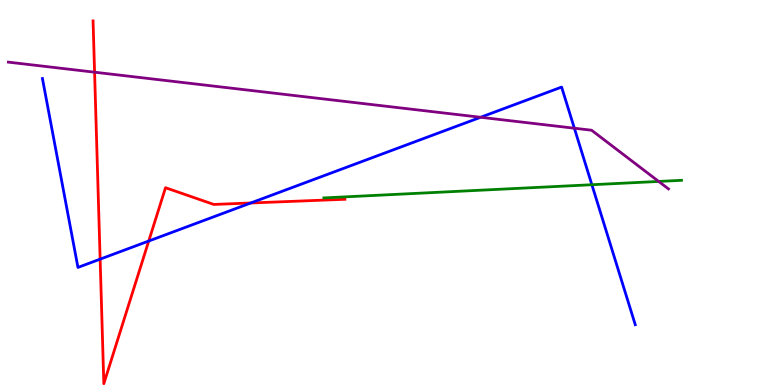[{'lines': ['blue', 'red'], 'intersections': [{'x': 1.29, 'y': 3.27}, {'x': 1.92, 'y': 3.74}, {'x': 3.24, 'y': 4.73}]}, {'lines': ['green', 'red'], 'intersections': []}, {'lines': ['purple', 'red'], 'intersections': [{'x': 1.22, 'y': 8.12}]}, {'lines': ['blue', 'green'], 'intersections': [{'x': 7.64, 'y': 5.2}]}, {'lines': ['blue', 'purple'], 'intersections': [{'x': 6.2, 'y': 6.95}, {'x': 7.41, 'y': 6.67}]}, {'lines': ['green', 'purple'], 'intersections': [{'x': 8.5, 'y': 5.29}]}]